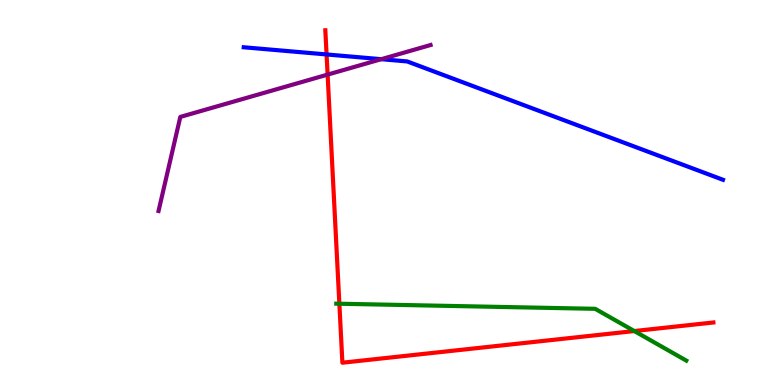[{'lines': ['blue', 'red'], 'intersections': [{'x': 4.21, 'y': 8.59}]}, {'lines': ['green', 'red'], 'intersections': [{'x': 4.38, 'y': 2.11}, {'x': 8.18, 'y': 1.4}]}, {'lines': ['purple', 'red'], 'intersections': [{'x': 4.23, 'y': 8.06}]}, {'lines': ['blue', 'green'], 'intersections': []}, {'lines': ['blue', 'purple'], 'intersections': [{'x': 4.92, 'y': 8.46}]}, {'lines': ['green', 'purple'], 'intersections': []}]